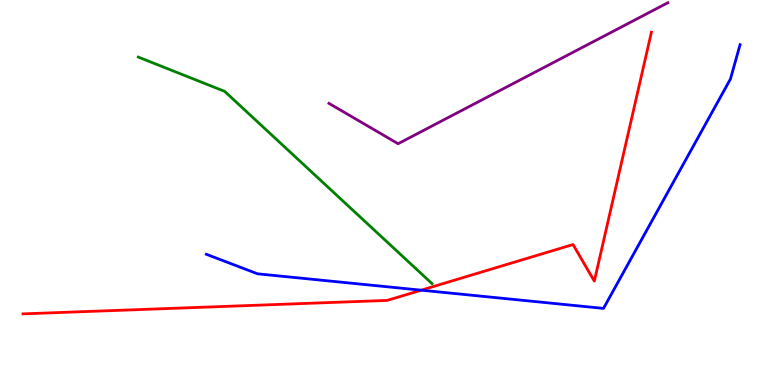[{'lines': ['blue', 'red'], 'intersections': [{'x': 5.44, 'y': 2.46}]}, {'lines': ['green', 'red'], 'intersections': []}, {'lines': ['purple', 'red'], 'intersections': []}, {'lines': ['blue', 'green'], 'intersections': []}, {'lines': ['blue', 'purple'], 'intersections': []}, {'lines': ['green', 'purple'], 'intersections': []}]